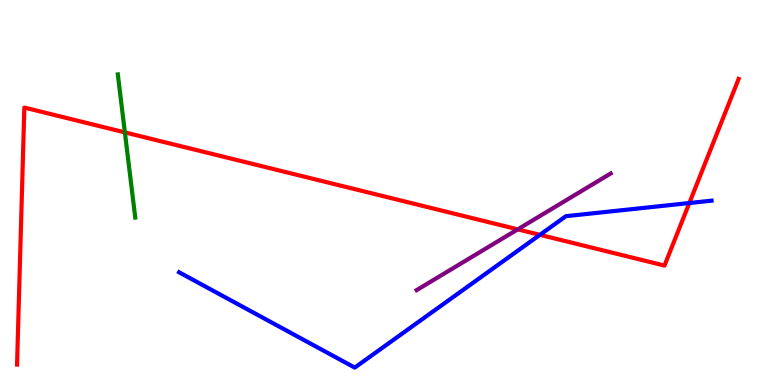[{'lines': ['blue', 'red'], 'intersections': [{'x': 6.97, 'y': 3.9}, {'x': 8.89, 'y': 4.73}]}, {'lines': ['green', 'red'], 'intersections': [{'x': 1.61, 'y': 6.56}]}, {'lines': ['purple', 'red'], 'intersections': [{'x': 6.68, 'y': 4.04}]}, {'lines': ['blue', 'green'], 'intersections': []}, {'lines': ['blue', 'purple'], 'intersections': []}, {'lines': ['green', 'purple'], 'intersections': []}]